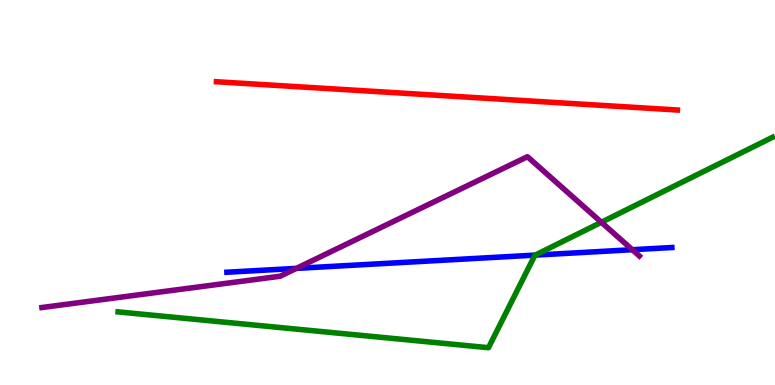[{'lines': ['blue', 'red'], 'intersections': []}, {'lines': ['green', 'red'], 'intersections': []}, {'lines': ['purple', 'red'], 'intersections': []}, {'lines': ['blue', 'green'], 'intersections': [{'x': 6.91, 'y': 3.37}]}, {'lines': ['blue', 'purple'], 'intersections': [{'x': 3.82, 'y': 3.03}, {'x': 8.16, 'y': 3.51}]}, {'lines': ['green', 'purple'], 'intersections': [{'x': 7.76, 'y': 4.23}]}]